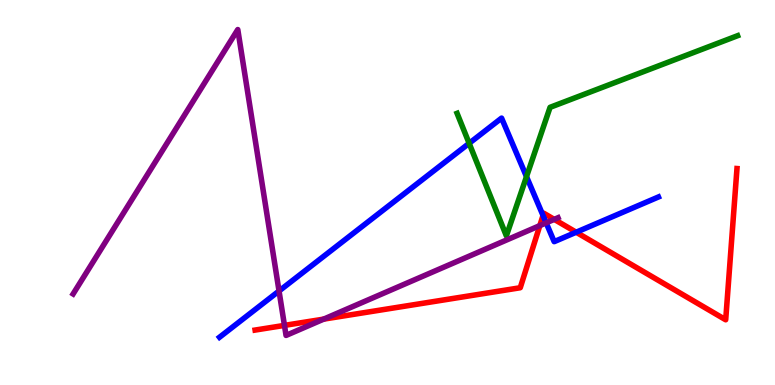[{'lines': ['blue', 'red'], 'intersections': [{'x': 7.01, 'y': 4.4}, {'x': 7.43, 'y': 3.97}]}, {'lines': ['green', 'red'], 'intersections': []}, {'lines': ['purple', 'red'], 'intersections': [{'x': 3.67, 'y': 1.55}, {'x': 4.18, 'y': 1.71}, {'x': 6.97, 'y': 4.14}, {'x': 7.15, 'y': 4.3}]}, {'lines': ['blue', 'green'], 'intersections': [{'x': 6.05, 'y': 6.28}, {'x': 6.79, 'y': 5.41}]}, {'lines': ['blue', 'purple'], 'intersections': [{'x': 3.6, 'y': 2.44}, {'x': 7.05, 'y': 4.21}]}, {'lines': ['green', 'purple'], 'intersections': []}]